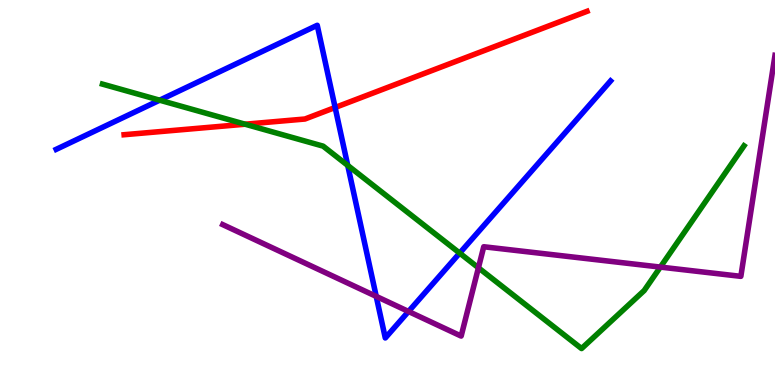[{'lines': ['blue', 'red'], 'intersections': [{'x': 4.32, 'y': 7.21}]}, {'lines': ['green', 'red'], 'intersections': [{'x': 3.16, 'y': 6.77}]}, {'lines': ['purple', 'red'], 'intersections': []}, {'lines': ['blue', 'green'], 'intersections': [{'x': 2.06, 'y': 7.4}, {'x': 4.49, 'y': 5.7}, {'x': 5.93, 'y': 3.43}]}, {'lines': ['blue', 'purple'], 'intersections': [{'x': 4.85, 'y': 2.3}, {'x': 5.27, 'y': 1.91}]}, {'lines': ['green', 'purple'], 'intersections': [{'x': 6.17, 'y': 3.04}, {'x': 8.52, 'y': 3.06}]}]